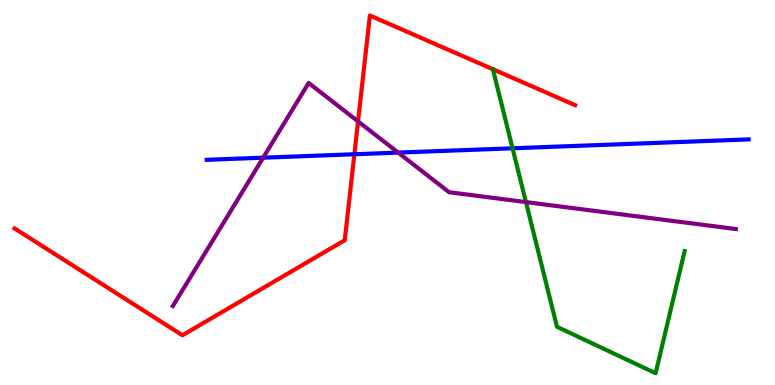[{'lines': ['blue', 'red'], 'intersections': [{'x': 4.57, 'y': 5.99}]}, {'lines': ['green', 'red'], 'intersections': []}, {'lines': ['purple', 'red'], 'intersections': [{'x': 4.62, 'y': 6.85}]}, {'lines': ['blue', 'green'], 'intersections': [{'x': 6.61, 'y': 6.15}]}, {'lines': ['blue', 'purple'], 'intersections': [{'x': 3.4, 'y': 5.9}, {'x': 5.14, 'y': 6.04}]}, {'lines': ['green', 'purple'], 'intersections': [{'x': 6.79, 'y': 4.75}]}]